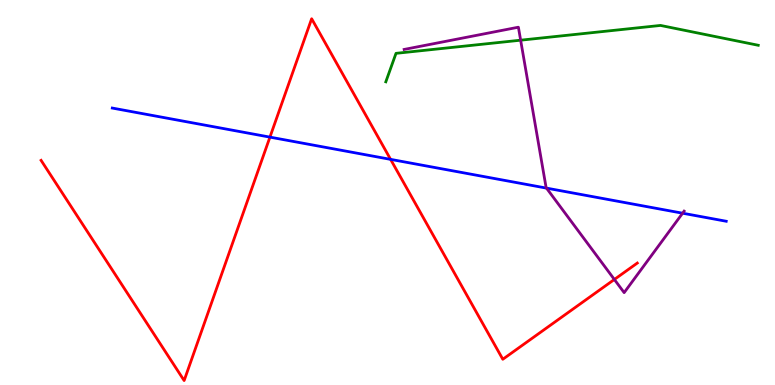[{'lines': ['blue', 'red'], 'intersections': [{'x': 3.48, 'y': 6.44}, {'x': 5.04, 'y': 5.86}]}, {'lines': ['green', 'red'], 'intersections': []}, {'lines': ['purple', 'red'], 'intersections': [{'x': 7.93, 'y': 2.74}]}, {'lines': ['blue', 'green'], 'intersections': []}, {'lines': ['blue', 'purple'], 'intersections': [{'x': 7.05, 'y': 5.11}, {'x': 8.81, 'y': 4.46}]}, {'lines': ['green', 'purple'], 'intersections': [{'x': 6.72, 'y': 8.96}]}]